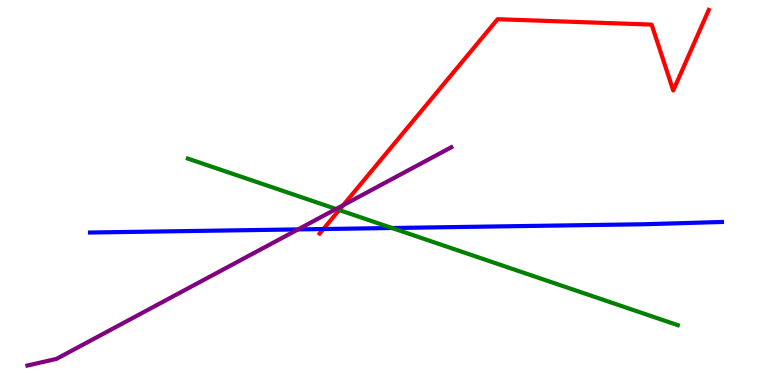[{'lines': ['blue', 'red'], 'intersections': [{'x': 4.17, 'y': 4.05}]}, {'lines': ['green', 'red'], 'intersections': [{'x': 4.38, 'y': 4.54}]}, {'lines': ['purple', 'red'], 'intersections': [{'x': 4.43, 'y': 4.67}]}, {'lines': ['blue', 'green'], 'intersections': [{'x': 5.06, 'y': 4.08}]}, {'lines': ['blue', 'purple'], 'intersections': [{'x': 3.85, 'y': 4.04}]}, {'lines': ['green', 'purple'], 'intersections': [{'x': 4.34, 'y': 4.57}]}]